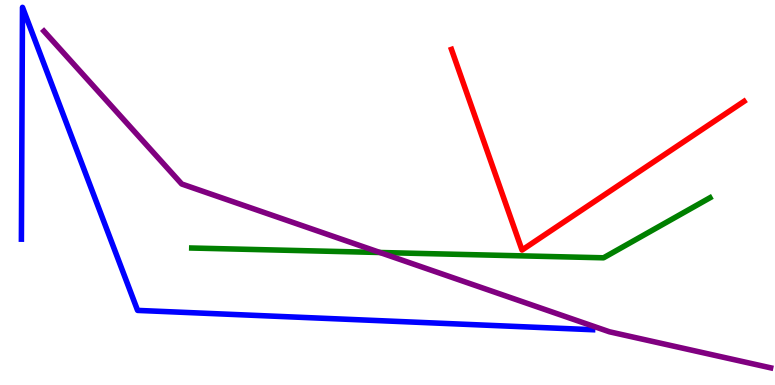[{'lines': ['blue', 'red'], 'intersections': []}, {'lines': ['green', 'red'], 'intersections': []}, {'lines': ['purple', 'red'], 'intersections': []}, {'lines': ['blue', 'green'], 'intersections': []}, {'lines': ['blue', 'purple'], 'intersections': []}, {'lines': ['green', 'purple'], 'intersections': [{'x': 4.9, 'y': 3.44}]}]